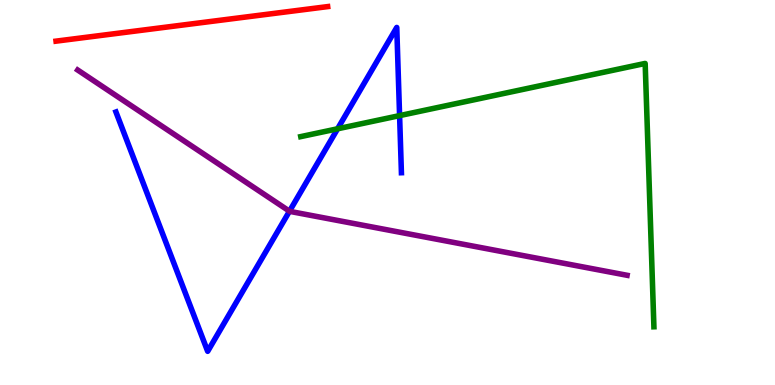[{'lines': ['blue', 'red'], 'intersections': []}, {'lines': ['green', 'red'], 'intersections': []}, {'lines': ['purple', 'red'], 'intersections': []}, {'lines': ['blue', 'green'], 'intersections': [{'x': 4.36, 'y': 6.65}, {'x': 5.16, 'y': 7.0}]}, {'lines': ['blue', 'purple'], 'intersections': [{'x': 3.74, 'y': 4.51}]}, {'lines': ['green', 'purple'], 'intersections': []}]